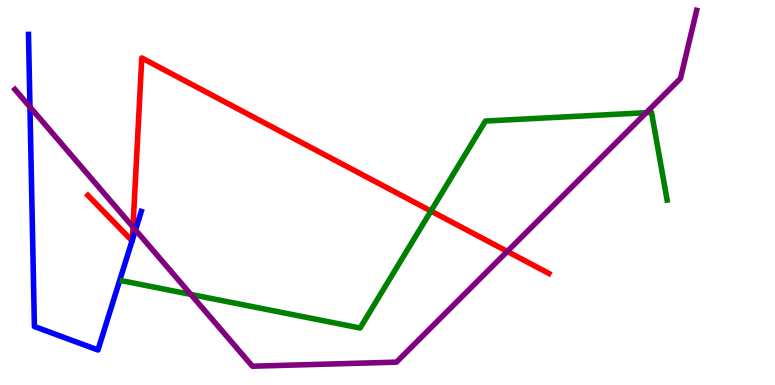[{'lines': ['blue', 'red'], 'intersections': [{'x': 1.7, 'y': 3.74}, {'x': 1.71, 'y': 3.76}]}, {'lines': ['green', 'red'], 'intersections': [{'x': 5.56, 'y': 4.52}]}, {'lines': ['purple', 'red'], 'intersections': [{'x': 1.72, 'y': 4.1}, {'x': 6.55, 'y': 3.47}]}, {'lines': ['blue', 'green'], 'intersections': []}, {'lines': ['blue', 'purple'], 'intersections': [{'x': 0.387, 'y': 7.22}, {'x': 1.75, 'y': 4.03}]}, {'lines': ['green', 'purple'], 'intersections': [{'x': 2.46, 'y': 2.35}, {'x': 8.34, 'y': 7.07}]}]